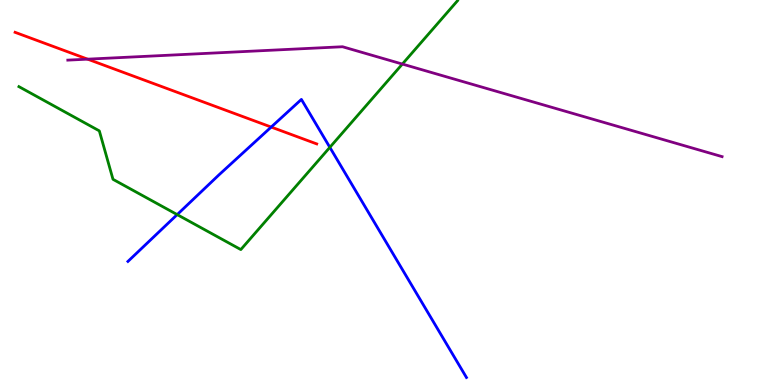[{'lines': ['blue', 'red'], 'intersections': [{'x': 3.5, 'y': 6.7}]}, {'lines': ['green', 'red'], 'intersections': []}, {'lines': ['purple', 'red'], 'intersections': [{'x': 1.13, 'y': 8.46}]}, {'lines': ['blue', 'green'], 'intersections': [{'x': 2.29, 'y': 4.43}, {'x': 4.26, 'y': 6.17}]}, {'lines': ['blue', 'purple'], 'intersections': []}, {'lines': ['green', 'purple'], 'intersections': [{'x': 5.19, 'y': 8.34}]}]